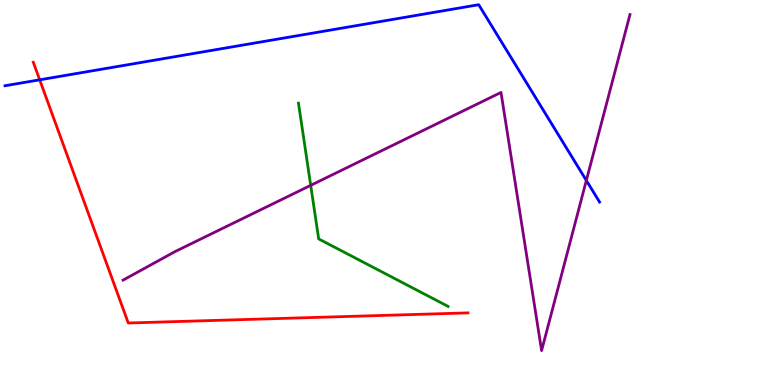[{'lines': ['blue', 'red'], 'intersections': [{'x': 0.512, 'y': 7.93}]}, {'lines': ['green', 'red'], 'intersections': []}, {'lines': ['purple', 'red'], 'intersections': []}, {'lines': ['blue', 'green'], 'intersections': []}, {'lines': ['blue', 'purple'], 'intersections': [{'x': 7.57, 'y': 5.31}]}, {'lines': ['green', 'purple'], 'intersections': [{'x': 4.01, 'y': 5.19}]}]